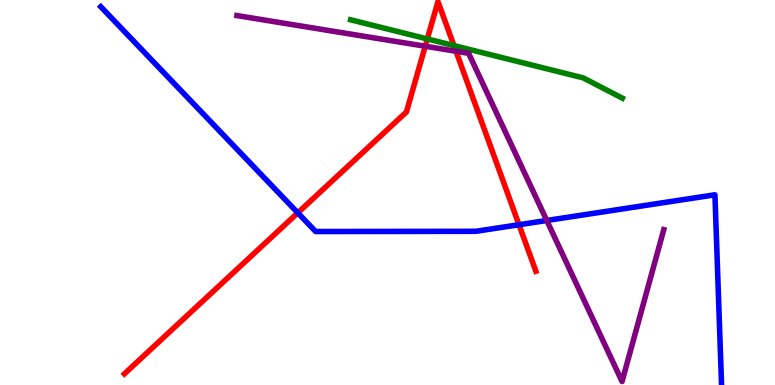[{'lines': ['blue', 'red'], 'intersections': [{'x': 3.84, 'y': 4.47}, {'x': 6.7, 'y': 4.16}]}, {'lines': ['green', 'red'], 'intersections': [{'x': 5.51, 'y': 8.99}, {'x': 5.86, 'y': 8.82}]}, {'lines': ['purple', 'red'], 'intersections': [{'x': 5.49, 'y': 8.8}, {'x': 5.88, 'y': 8.67}]}, {'lines': ['blue', 'green'], 'intersections': []}, {'lines': ['blue', 'purple'], 'intersections': [{'x': 7.06, 'y': 4.27}]}, {'lines': ['green', 'purple'], 'intersections': []}]